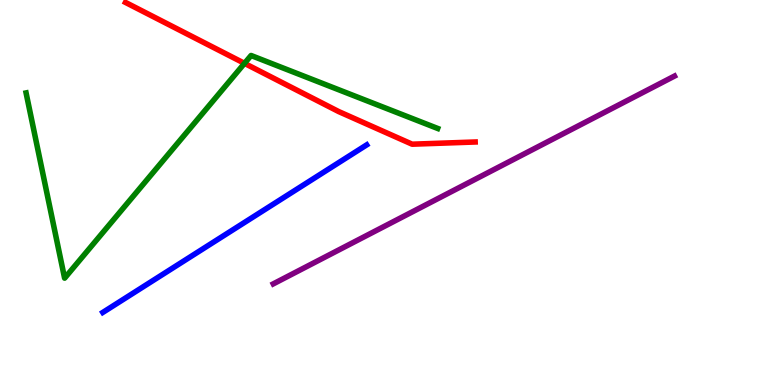[{'lines': ['blue', 'red'], 'intersections': []}, {'lines': ['green', 'red'], 'intersections': [{'x': 3.15, 'y': 8.35}]}, {'lines': ['purple', 'red'], 'intersections': []}, {'lines': ['blue', 'green'], 'intersections': []}, {'lines': ['blue', 'purple'], 'intersections': []}, {'lines': ['green', 'purple'], 'intersections': []}]